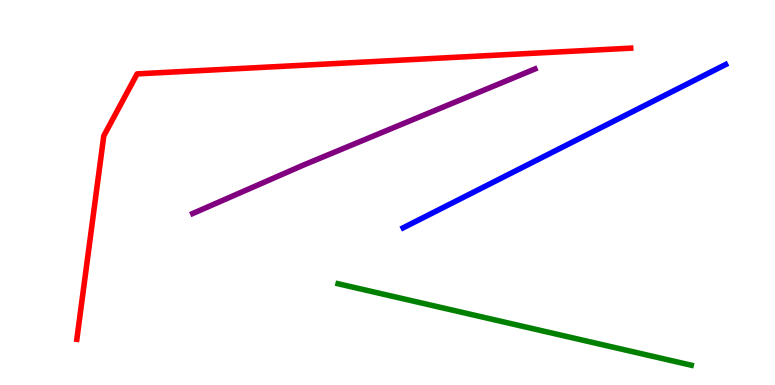[{'lines': ['blue', 'red'], 'intersections': []}, {'lines': ['green', 'red'], 'intersections': []}, {'lines': ['purple', 'red'], 'intersections': []}, {'lines': ['blue', 'green'], 'intersections': []}, {'lines': ['blue', 'purple'], 'intersections': []}, {'lines': ['green', 'purple'], 'intersections': []}]